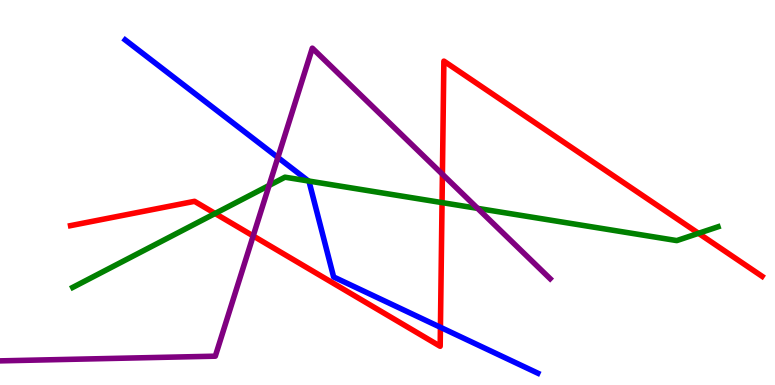[{'lines': ['blue', 'red'], 'intersections': [{'x': 5.68, 'y': 1.5}]}, {'lines': ['green', 'red'], 'intersections': [{'x': 2.78, 'y': 4.46}, {'x': 5.7, 'y': 4.74}, {'x': 9.01, 'y': 3.94}]}, {'lines': ['purple', 'red'], 'intersections': [{'x': 3.27, 'y': 3.87}, {'x': 5.71, 'y': 5.47}]}, {'lines': ['blue', 'green'], 'intersections': [{'x': 3.98, 'y': 5.3}]}, {'lines': ['blue', 'purple'], 'intersections': [{'x': 3.59, 'y': 5.91}]}, {'lines': ['green', 'purple'], 'intersections': [{'x': 3.47, 'y': 5.18}, {'x': 6.16, 'y': 4.59}]}]